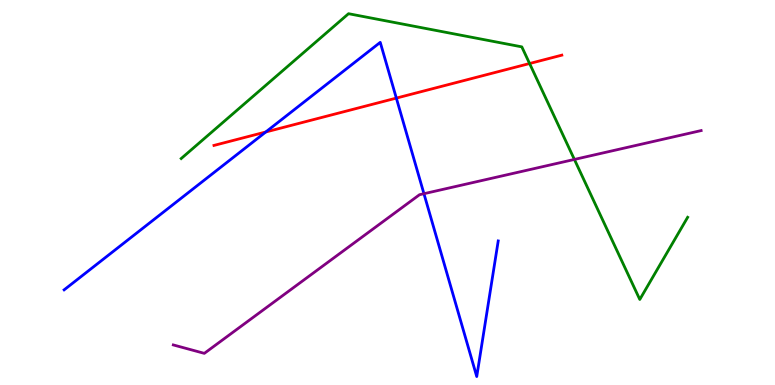[{'lines': ['blue', 'red'], 'intersections': [{'x': 3.43, 'y': 6.57}, {'x': 5.11, 'y': 7.45}]}, {'lines': ['green', 'red'], 'intersections': [{'x': 6.83, 'y': 8.35}]}, {'lines': ['purple', 'red'], 'intersections': []}, {'lines': ['blue', 'green'], 'intersections': []}, {'lines': ['blue', 'purple'], 'intersections': [{'x': 5.47, 'y': 4.97}]}, {'lines': ['green', 'purple'], 'intersections': [{'x': 7.41, 'y': 5.86}]}]